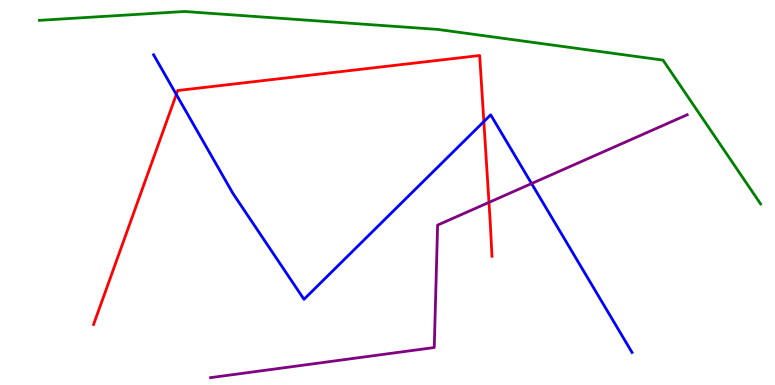[{'lines': ['blue', 'red'], 'intersections': [{'x': 2.28, 'y': 7.55}, {'x': 6.24, 'y': 6.84}]}, {'lines': ['green', 'red'], 'intersections': []}, {'lines': ['purple', 'red'], 'intersections': [{'x': 6.31, 'y': 4.74}]}, {'lines': ['blue', 'green'], 'intersections': []}, {'lines': ['blue', 'purple'], 'intersections': [{'x': 6.86, 'y': 5.23}]}, {'lines': ['green', 'purple'], 'intersections': []}]